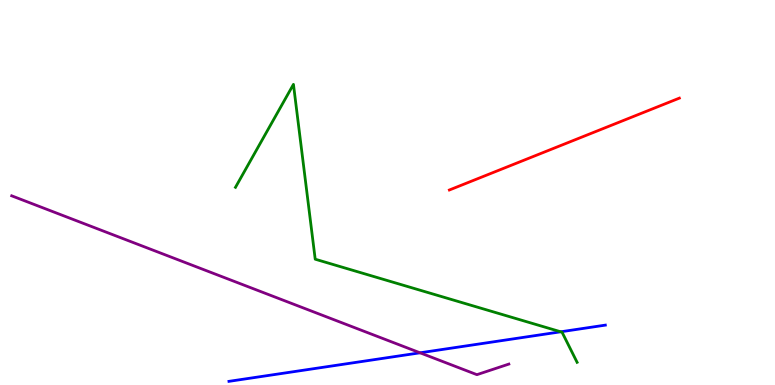[{'lines': ['blue', 'red'], 'intersections': []}, {'lines': ['green', 'red'], 'intersections': []}, {'lines': ['purple', 'red'], 'intersections': []}, {'lines': ['blue', 'green'], 'intersections': [{'x': 7.24, 'y': 1.38}]}, {'lines': ['blue', 'purple'], 'intersections': [{'x': 5.42, 'y': 0.836}]}, {'lines': ['green', 'purple'], 'intersections': []}]